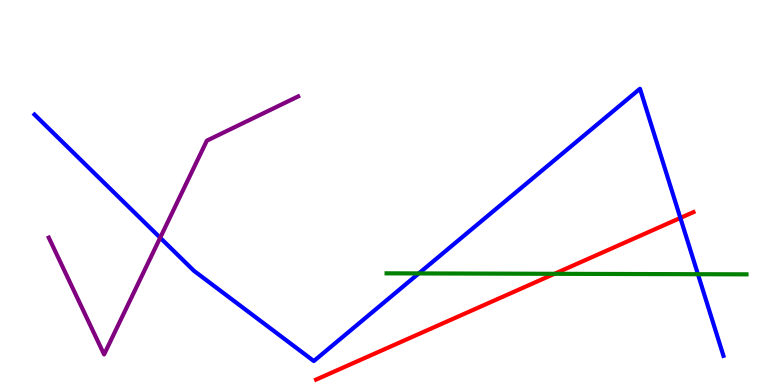[{'lines': ['blue', 'red'], 'intersections': [{'x': 8.78, 'y': 4.34}]}, {'lines': ['green', 'red'], 'intersections': [{'x': 7.15, 'y': 2.89}]}, {'lines': ['purple', 'red'], 'intersections': []}, {'lines': ['blue', 'green'], 'intersections': [{'x': 5.4, 'y': 2.9}, {'x': 9.01, 'y': 2.88}]}, {'lines': ['blue', 'purple'], 'intersections': [{'x': 2.07, 'y': 3.83}]}, {'lines': ['green', 'purple'], 'intersections': []}]